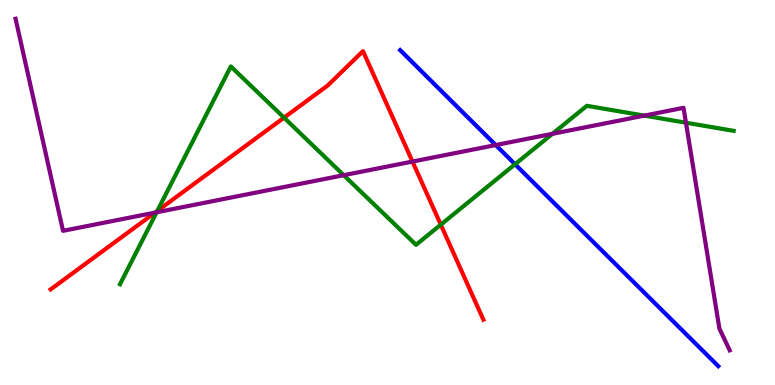[{'lines': ['blue', 'red'], 'intersections': []}, {'lines': ['green', 'red'], 'intersections': [{'x': 2.03, 'y': 4.52}, {'x': 3.66, 'y': 6.94}, {'x': 5.69, 'y': 4.16}]}, {'lines': ['purple', 'red'], 'intersections': [{'x': 2.0, 'y': 4.48}, {'x': 5.32, 'y': 5.8}]}, {'lines': ['blue', 'green'], 'intersections': [{'x': 6.65, 'y': 5.73}]}, {'lines': ['blue', 'purple'], 'intersections': [{'x': 6.4, 'y': 6.23}]}, {'lines': ['green', 'purple'], 'intersections': [{'x': 2.02, 'y': 4.49}, {'x': 4.44, 'y': 5.45}, {'x': 7.13, 'y': 6.52}, {'x': 8.31, 'y': 7.0}, {'x': 8.85, 'y': 6.81}]}]